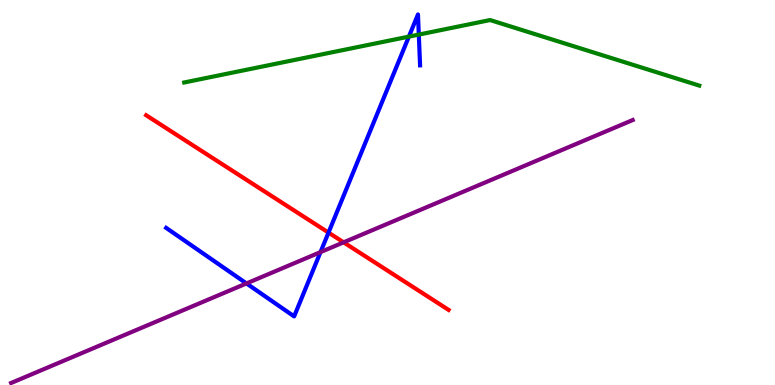[{'lines': ['blue', 'red'], 'intersections': [{'x': 4.24, 'y': 3.96}]}, {'lines': ['green', 'red'], 'intersections': []}, {'lines': ['purple', 'red'], 'intersections': [{'x': 4.43, 'y': 3.71}]}, {'lines': ['blue', 'green'], 'intersections': [{'x': 5.28, 'y': 9.05}, {'x': 5.4, 'y': 9.1}]}, {'lines': ['blue', 'purple'], 'intersections': [{'x': 3.18, 'y': 2.64}, {'x': 4.14, 'y': 3.45}]}, {'lines': ['green', 'purple'], 'intersections': []}]